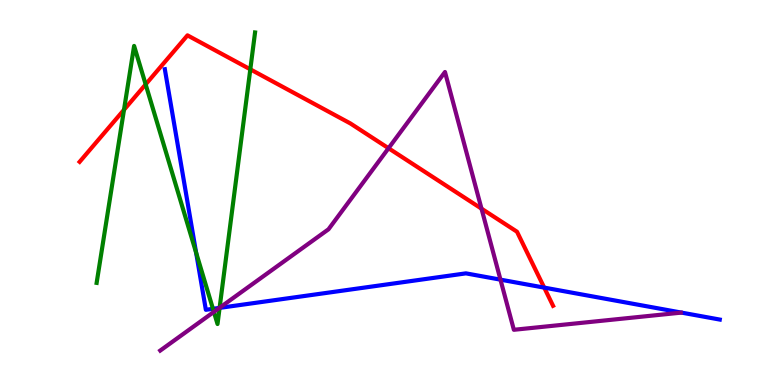[{'lines': ['blue', 'red'], 'intersections': [{'x': 7.02, 'y': 2.53}]}, {'lines': ['green', 'red'], 'intersections': [{'x': 1.6, 'y': 7.15}, {'x': 1.88, 'y': 7.81}, {'x': 3.23, 'y': 8.2}]}, {'lines': ['purple', 'red'], 'intersections': [{'x': 5.01, 'y': 6.15}, {'x': 6.21, 'y': 4.58}]}, {'lines': ['blue', 'green'], 'intersections': [{'x': 2.53, 'y': 3.44}, {'x': 2.75, 'y': 1.98}, {'x': 2.83, 'y': 2.0}]}, {'lines': ['blue', 'purple'], 'intersections': [{'x': 2.83, 'y': 2.0}, {'x': 6.46, 'y': 2.74}]}, {'lines': ['green', 'purple'], 'intersections': [{'x': 2.76, 'y': 1.9}, {'x': 2.83, 'y': 2.01}]}]